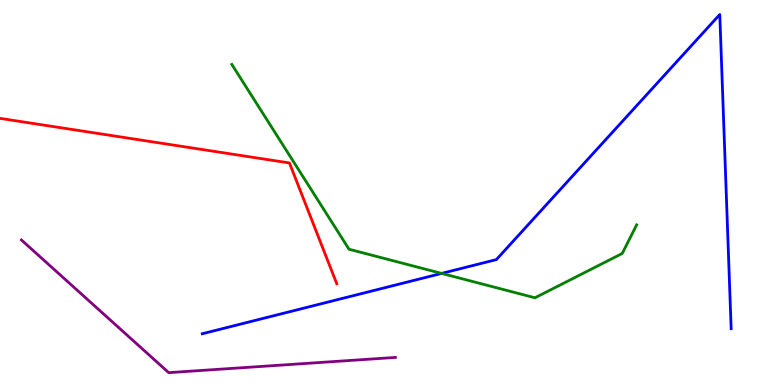[{'lines': ['blue', 'red'], 'intersections': []}, {'lines': ['green', 'red'], 'intersections': []}, {'lines': ['purple', 'red'], 'intersections': []}, {'lines': ['blue', 'green'], 'intersections': [{'x': 5.7, 'y': 2.9}]}, {'lines': ['blue', 'purple'], 'intersections': []}, {'lines': ['green', 'purple'], 'intersections': []}]